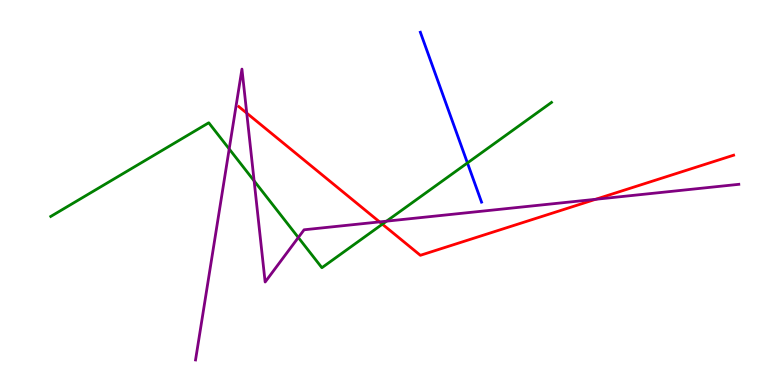[{'lines': ['blue', 'red'], 'intersections': []}, {'lines': ['green', 'red'], 'intersections': [{'x': 4.93, 'y': 4.18}]}, {'lines': ['purple', 'red'], 'intersections': [{'x': 3.18, 'y': 7.06}, {'x': 4.9, 'y': 4.24}, {'x': 7.69, 'y': 4.82}]}, {'lines': ['blue', 'green'], 'intersections': [{'x': 6.03, 'y': 5.77}]}, {'lines': ['blue', 'purple'], 'intersections': []}, {'lines': ['green', 'purple'], 'intersections': [{'x': 2.96, 'y': 6.13}, {'x': 3.28, 'y': 5.3}, {'x': 3.85, 'y': 3.83}, {'x': 4.99, 'y': 4.26}]}]